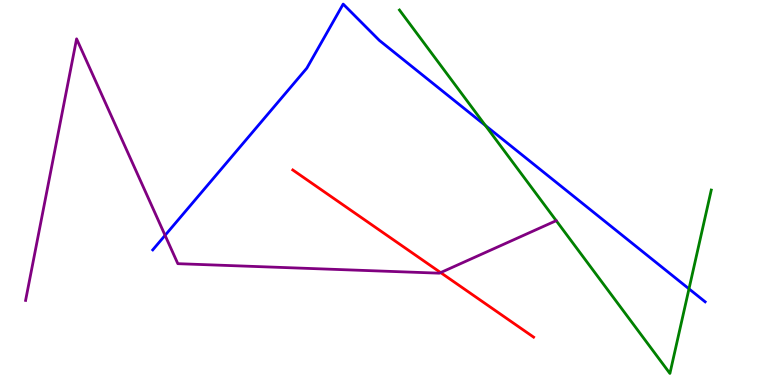[{'lines': ['blue', 'red'], 'intersections': []}, {'lines': ['green', 'red'], 'intersections': []}, {'lines': ['purple', 'red'], 'intersections': [{'x': 5.69, 'y': 2.92}]}, {'lines': ['blue', 'green'], 'intersections': [{'x': 6.26, 'y': 6.74}, {'x': 8.89, 'y': 2.5}]}, {'lines': ['blue', 'purple'], 'intersections': [{'x': 2.13, 'y': 3.89}]}, {'lines': ['green', 'purple'], 'intersections': []}]